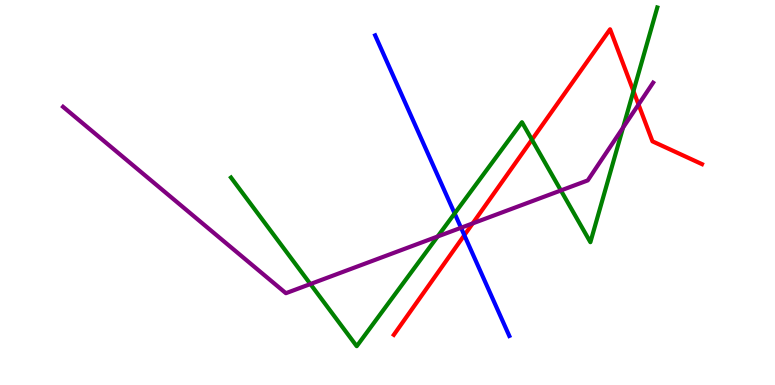[{'lines': ['blue', 'red'], 'intersections': [{'x': 5.99, 'y': 3.89}]}, {'lines': ['green', 'red'], 'intersections': [{'x': 6.86, 'y': 6.37}, {'x': 8.17, 'y': 7.63}]}, {'lines': ['purple', 'red'], 'intersections': [{'x': 6.1, 'y': 4.2}, {'x': 8.24, 'y': 7.29}]}, {'lines': ['blue', 'green'], 'intersections': [{'x': 5.87, 'y': 4.46}]}, {'lines': ['blue', 'purple'], 'intersections': [{'x': 5.95, 'y': 4.08}]}, {'lines': ['green', 'purple'], 'intersections': [{'x': 4.01, 'y': 2.62}, {'x': 5.65, 'y': 3.86}, {'x': 7.24, 'y': 5.05}, {'x': 8.04, 'y': 6.68}]}]